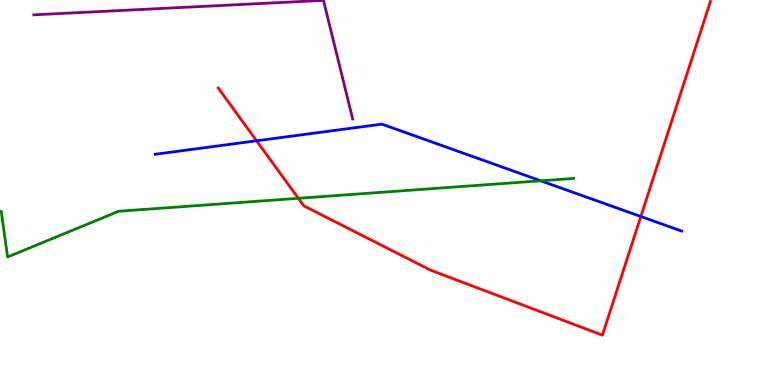[{'lines': ['blue', 'red'], 'intersections': [{'x': 3.31, 'y': 6.34}, {'x': 8.27, 'y': 4.38}]}, {'lines': ['green', 'red'], 'intersections': [{'x': 3.85, 'y': 4.85}]}, {'lines': ['purple', 'red'], 'intersections': []}, {'lines': ['blue', 'green'], 'intersections': [{'x': 6.98, 'y': 5.3}]}, {'lines': ['blue', 'purple'], 'intersections': []}, {'lines': ['green', 'purple'], 'intersections': []}]